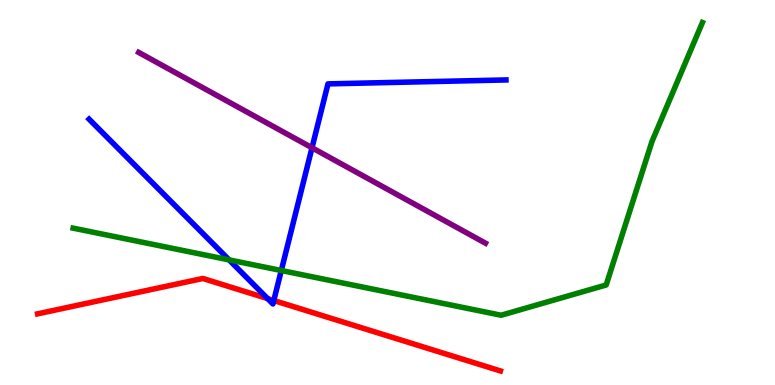[{'lines': ['blue', 'red'], 'intersections': [{'x': 3.45, 'y': 2.24}, {'x': 3.53, 'y': 2.19}]}, {'lines': ['green', 'red'], 'intersections': []}, {'lines': ['purple', 'red'], 'intersections': []}, {'lines': ['blue', 'green'], 'intersections': [{'x': 2.96, 'y': 3.25}, {'x': 3.63, 'y': 2.97}]}, {'lines': ['blue', 'purple'], 'intersections': [{'x': 4.03, 'y': 6.16}]}, {'lines': ['green', 'purple'], 'intersections': []}]